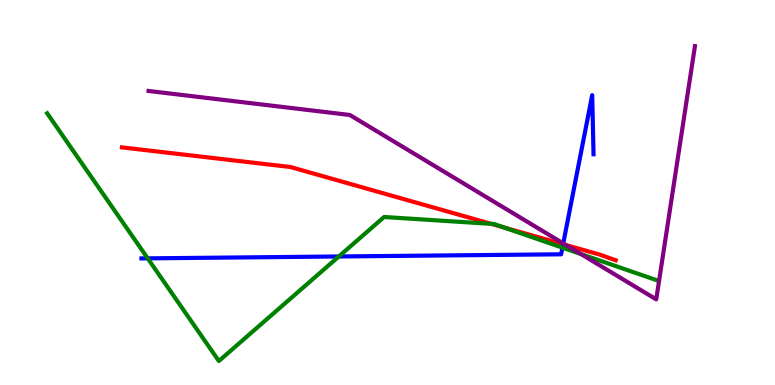[{'lines': ['blue', 'red'], 'intersections': [{'x': 7.27, 'y': 3.66}]}, {'lines': ['green', 'red'], 'intersections': [{'x': 6.34, 'y': 4.18}, {'x': 6.5, 'y': 4.09}]}, {'lines': ['purple', 'red'], 'intersections': [{'x': 7.3, 'y': 3.64}]}, {'lines': ['blue', 'green'], 'intersections': [{'x': 1.91, 'y': 3.29}, {'x': 4.37, 'y': 3.34}, {'x': 7.26, 'y': 3.57}]}, {'lines': ['blue', 'purple'], 'intersections': [{'x': 7.27, 'y': 3.68}]}, {'lines': ['green', 'purple'], 'intersections': [{'x': 7.5, 'y': 3.4}]}]